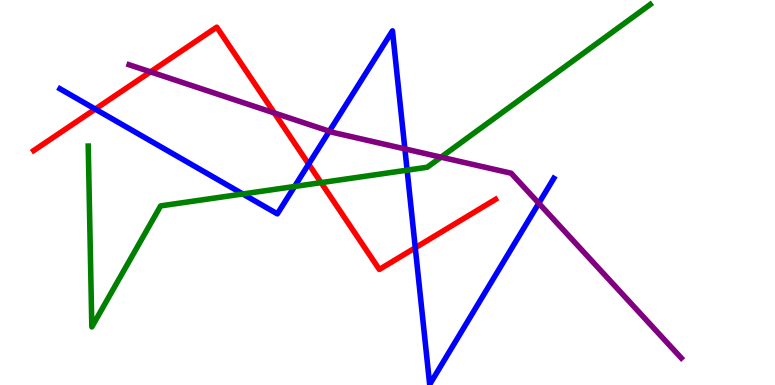[{'lines': ['blue', 'red'], 'intersections': [{'x': 1.23, 'y': 7.17}, {'x': 3.98, 'y': 5.74}, {'x': 5.36, 'y': 3.56}]}, {'lines': ['green', 'red'], 'intersections': [{'x': 4.14, 'y': 5.26}]}, {'lines': ['purple', 'red'], 'intersections': [{'x': 1.94, 'y': 8.13}, {'x': 3.54, 'y': 7.07}]}, {'lines': ['blue', 'green'], 'intersections': [{'x': 3.13, 'y': 4.96}, {'x': 3.8, 'y': 5.16}, {'x': 5.25, 'y': 5.58}]}, {'lines': ['blue', 'purple'], 'intersections': [{'x': 4.25, 'y': 6.59}, {'x': 5.22, 'y': 6.13}, {'x': 6.95, 'y': 4.72}]}, {'lines': ['green', 'purple'], 'intersections': [{'x': 5.69, 'y': 5.92}]}]